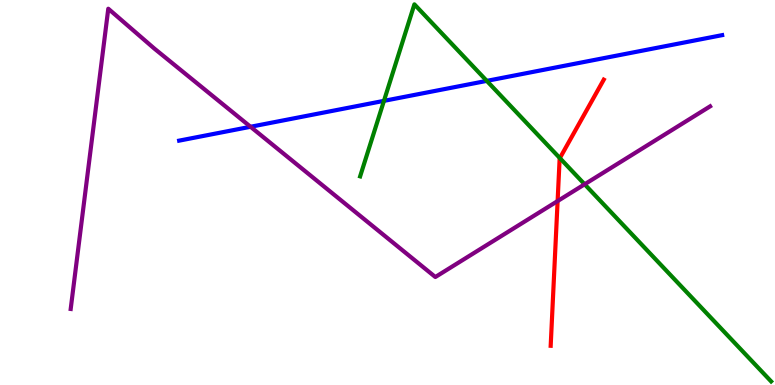[{'lines': ['blue', 'red'], 'intersections': []}, {'lines': ['green', 'red'], 'intersections': [{'x': 7.22, 'y': 5.89}]}, {'lines': ['purple', 'red'], 'intersections': [{'x': 7.2, 'y': 4.78}]}, {'lines': ['blue', 'green'], 'intersections': [{'x': 4.95, 'y': 7.38}, {'x': 6.28, 'y': 7.9}]}, {'lines': ['blue', 'purple'], 'intersections': [{'x': 3.23, 'y': 6.71}]}, {'lines': ['green', 'purple'], 'intersections': [{'x': 7.54, 'y': 5.21}]}]